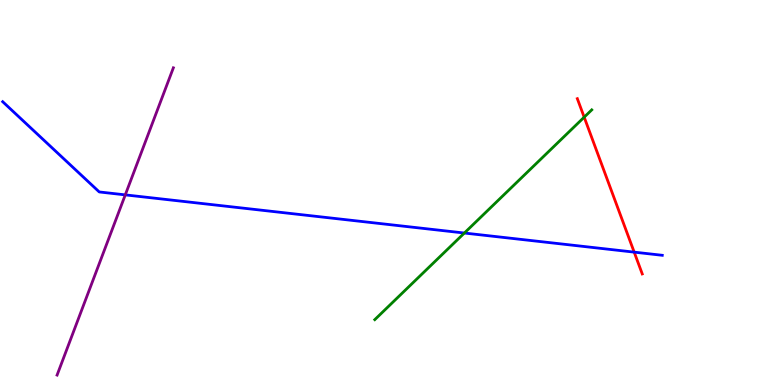[{'lines': ['blue', 'red'], 'intersections': [{'x': 8.18, 'y': 3.45}]}, {'lines': ['green', 'red'], 'intersections': [{'x': 7.54, 'y': 6.96}]}, {'lines': ['purple', 'red'], 'intersections': []}, {'lines': ['blue', 'green'], 'intersections': [{'x': 5.99, 'y': 3.95}]}, {'lines': ['blue', 'purple'], 'intersections': [{'x': 1.62, 'y': 4.94}]}, {'lines': ['green', 'purple'], 'intersections': []}]